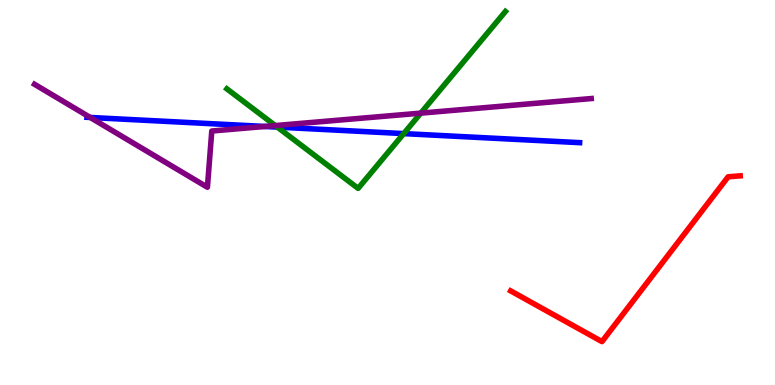[{'lines': ['blue', 'red'], 'intersections': []}, {'lines': ['green', 'red'], 'intersections': []}, {'lines': ['purple', 'red'], 'intersections': []}, {'lines': ['blue', 'green'], 'intersections': [{'x': 3.58, 'y': 6.7}, {'x': 5.21, 'y': 6.53}]}, {'lines': ['blue', 'purple'], 'intersections': [{'x': 1.16, 'y': 6.95}, {'x': 3.42, 'y': 6.72}]}, {'lines': ['green', 'purple'], 'intersections': [{'x': 3.55, 'y': 6.74}, {'x': 5.43, 'y': 7.06}]}]